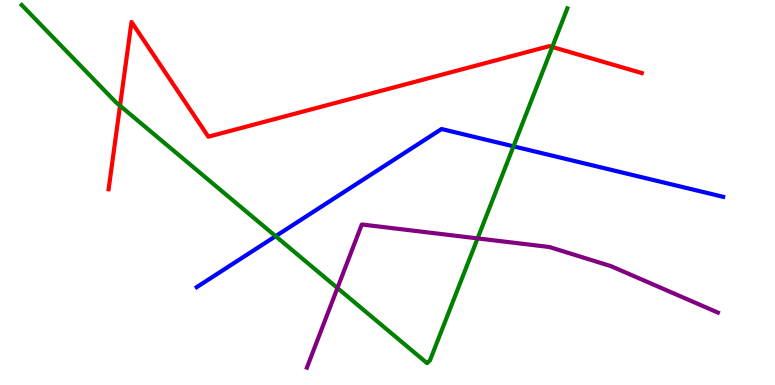[{'lines': ['blue', 'red'], 'intersections': []}, {'lines': ['green', 'red'], 'intersections': [{'x': 1.55, 'y': 7.25}, {'x': 7.13, 'y': 8.78}]}, {'lines': ['purple', 'red'], 'intersections': []}, {'lines': ['blue', 'green'], 'intersections': [{'x': 3.56, 'y': 3.87}, {'x': 6.63, 'y': 6.2}]}, {'lines': ['blue', 'purple'], 'intersections': []}, {'lines': ['green', 'purple'], 'intersections': [{'x': 4.35, 'y': 2.52}, {'x': 6.16, 'y': 3.81}]}]